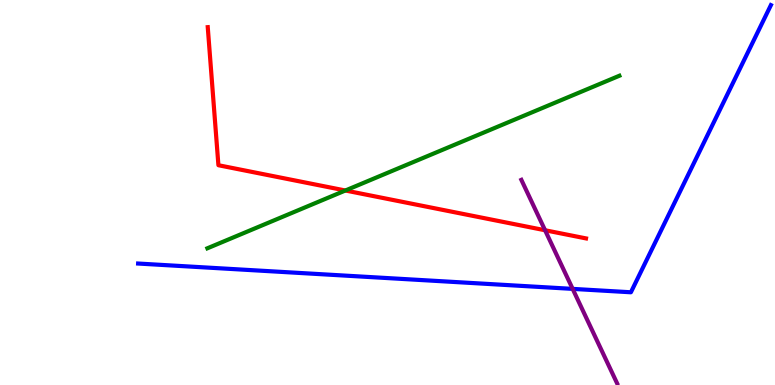[{'lines': ['blue', 'red'], 'intersections': []}, {'lines': ['green', 'red'], 'intersections': [{'x': 4.46, 'y': 5.05}]}, {'lines': ['purple', 'red'], 'intersections': [{'x': 7.03, 'y': 4.02}]}, {'lines': ['blue', 'green'], 'intersections': []}, {'lines': ['blue', 'purple'], 'intersections': [{'x': 7.39, 'y': 2.5}]}, {'lines': ['green', 'purple'], 'intersections': []}]